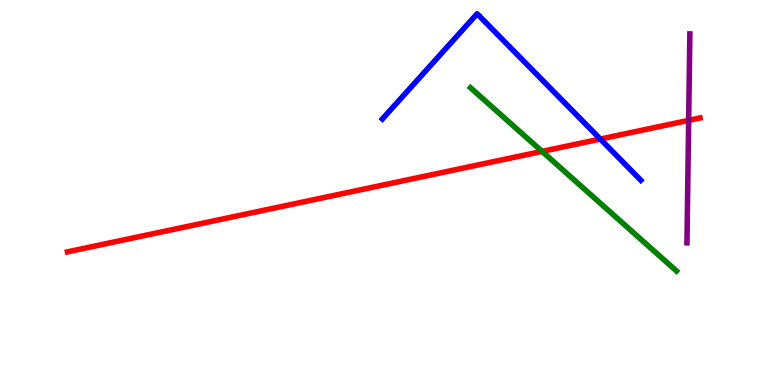[{'lines': ['blue', 'red'], 'intersections': [{'x': 7.75, 'y': 6.39}]}, {'lines': ['green', 'red'], 'intersections': [{'x': 6.99, 'y': 6.07}]}, {'lines': ['purple', 'red'], 'intersections': [{'x': 8.89, 'y': 6.87}]}, {'lines': ['blue', 'green'], 'intersections': []}, {'lines': ['blue', 'purple'], 'intersections': []}, {'lines': ['green', 'purple'], 'intersections': []}]